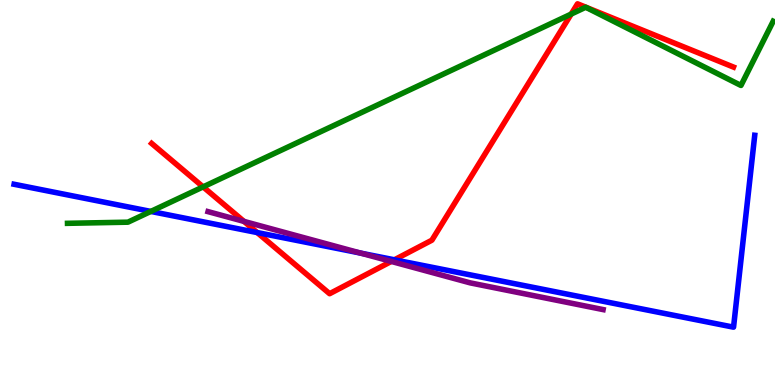[{'lines': ['blue', 'red'], 'intersections': [{'x': 3.32, 'y': 3.96}, {'x': 5.09, 'y': 3.25}]}, {'lines': ['green', 'red'], 'intersections': [{'x': 2.62, 'y': 5.15}, {'x': 7.37, 'y': 9.63}]}, {'lines': ['purple', 'red'], 'intersections': [{'x': 3.15, 'y': 4.25}, {'x': 5.05, 'y': 3.21}]}, {'lines': ['blue', 'green'], 'intersections': [{'x': 1.95, 'y': 4.51}]}, {'lines': ['blue', 'purple'], 'intersections': [{'x': 4.65, 'y': 3.43}]}, {'lines': ['green', 'purple'], 'intersections': []}]